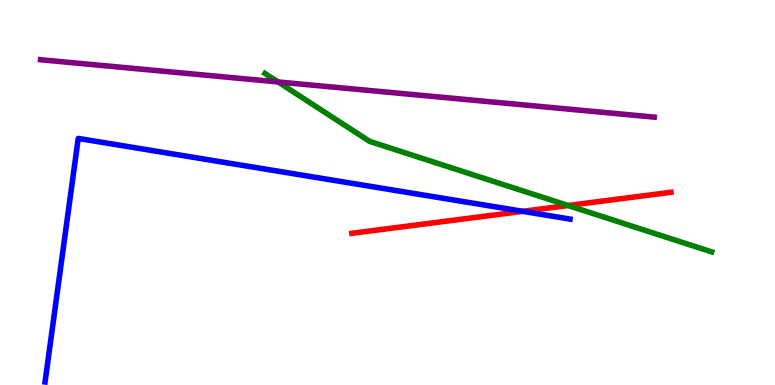[{'lines': ['blue', 'red'], 'intersections': [{'x': 6.75, 'y': 4.51}]}, {'lines': ['green', 'red'], 'intersections': [{'x': 7.33, 'y': 4.66}]}, {'lines': ['purple', 'red'], 'intersections': []}, {'lines': ['blue', 'green'], 'intersections': []}, {'lines': ['blue', 'purple'], 'intersections': []}, {'lines': ['green', 'purple'], 'intersections': [{'x': 3.59, 'y': 7.87}]}]